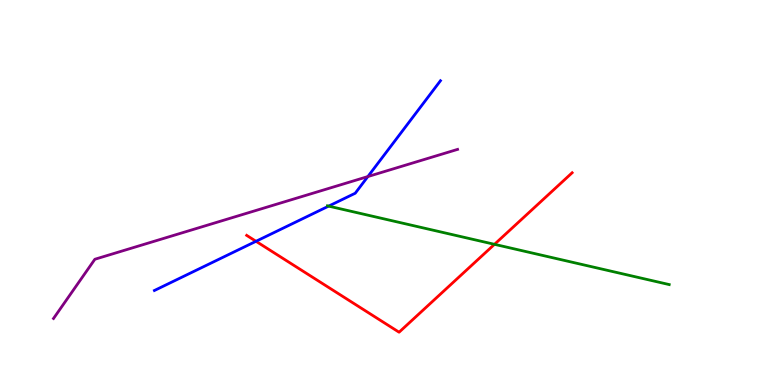[{'lines': ['blue', 'red'], 'intersections': [{'x': 3.3, 'y': 3.73}]}, {'lines': ['green', 'red'], 'intersections': [{'x': 6.38, 'y': 3.65}]}, {'lines': ['purple', 'red'], 'intersections': []}, {'lines': ['blue', 'green'], 'intersections': [{'x': 4.24, 'y': 4.65}]}, {'lines': ['blue', 'purple'], 'intersections': [{'x': 4.75, 'y': 5.41}]}, {'lines': ['green', 'purple'], 'intersections': []}]